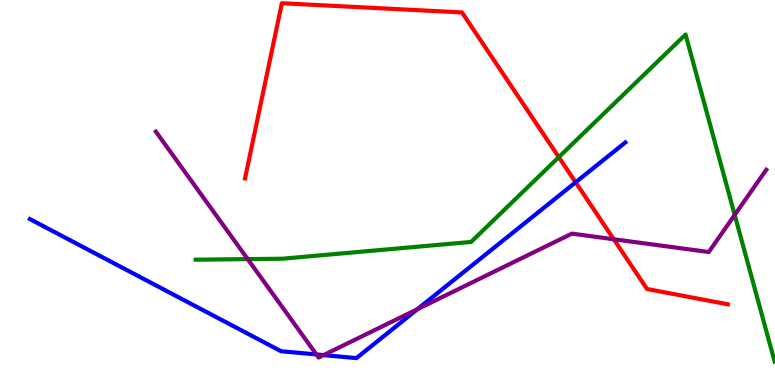[{'lines': ['blue', 'red'], 'intersections': [{'x': 7.43, 'y': 5.26}]}, {'lines': ['green', 'red'], 'intersections': [{'x': 7.21, 'y': 5.92}]}, {'lines': ['purple', 'red'], 'intersections': [{'x': 7.92, 'y': 3.79}]}, {'lines': ['blue', 'green'], 'intersections': []}, {'lines': ['blue', 'purple'], 'intersections': [{'x': 4.08, 'y': 0.793}, {'x': 4.18, 'y': 0.777}, {'x': 5.39, 'y': 1.97}]}, {'lines': ['green', 'purple'], 'intersections': [{'x': 3.2, 'y': 3.27}, {'x': 9.48, 'y': 4.42}]}]